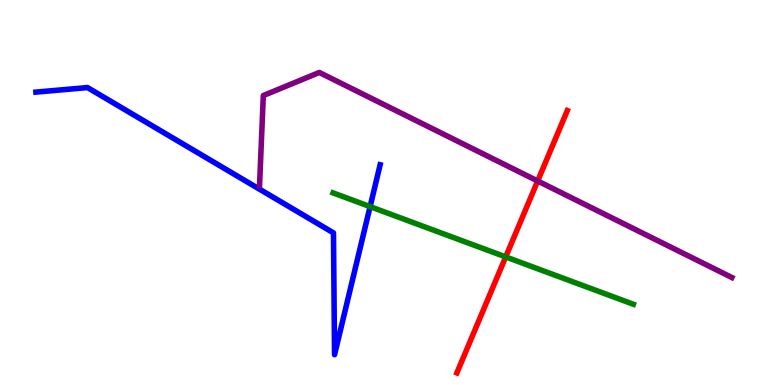[{'lines': ['blue', 'red'], 'intersections': []}, {'lines': ['green', 'red'], 'intersections': [{'x': 6.53, 'y': 3.33}]}, {'lines': ['purple', 'red'], 'intersections': [{'x': 6.94, 'y': 5.3}]}, {'lines': ['blue', 'green'], 'intersections': [{'x': 4.78, 'y': 4.63}]}, {'lines': ['blue', 'purple'], 'intersections': []}, {'lines': ['green', 'purple'], 'intersections': []}]